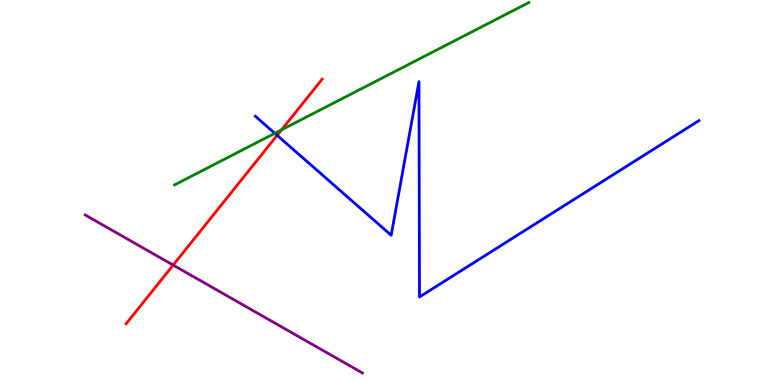[{'lines': ['blue', 'red'], 'intersections': [{'x': 3.58, 'y': 6.48}]}, {'lines': ['green', 'red'], 'intersections': [{'x': 3.63, 'y': 6.63}]}, {'lines': ['purple', 'red'], 'intersections': [{'x': 2.23, 'y': 3.11}]}, {'lines': ['blue', 'green'], 'intersections': [{'x': 3.55, 'y': 6.54}]}, {'lines': ['blue', 'purple'], 'intersections': []}, {'lines': ['green', 'purple'], 'intersections': []}]